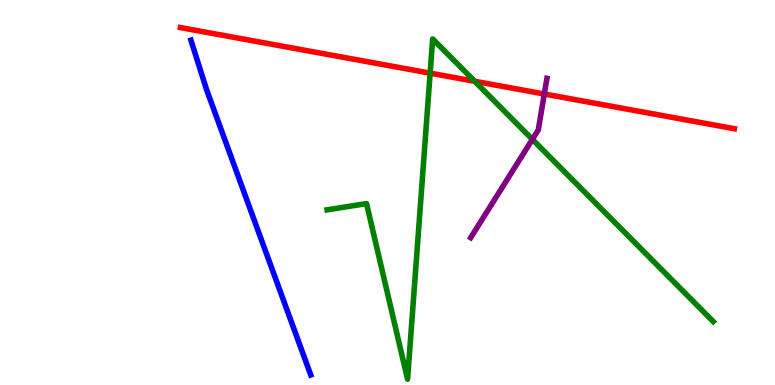[{'lines': ['blue', 'red'], 'intersections': []}, {'lines': ['green', 'red'], 'intersections': [{'x': 5.55, 'y': 8.1}, {'x': 6.13, 'y': 7.89}]}, {'lines': ['purple', 'red'], 'intersections': [{'x': 7.02, 'y': 7.56}]}, {'lines': ['blue', 'green'], 'intersections': []}, {'lines': ['blue', 'purple'], 'intersections': []}, {'lines': ['green', 'purple'], 'intersections': [{'x': 6.87, 'y': 6.38}]}]